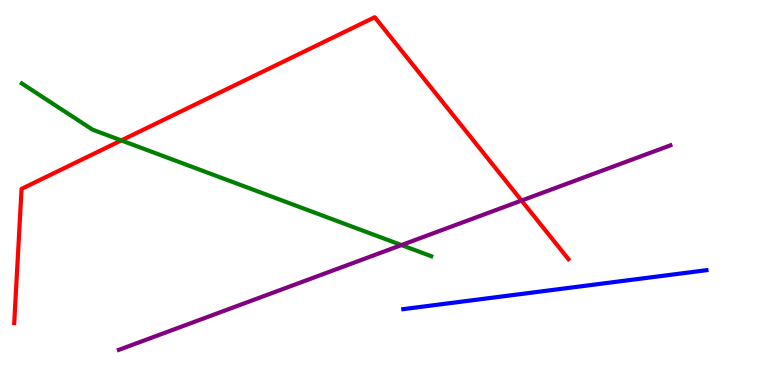[{'lines': ['blue', 'red'], 'intersections': []}, {'lines': ['green', 'red'], 'intersections': [{'x': 1.57, 'y': 6.35}]}, {'lines': ['purple', 'red'], 'intersections': [{'x': 6.73, 'y': 4.79}]}, {'lines': ['blue', 'green'], 'intersections': []}, {'lines': ['blue', 'purple'], 'intersections': []}, {'lines': ['green', 'purple'], 'intersections': [{'x': 5.18, 'y': 3.63}]}]